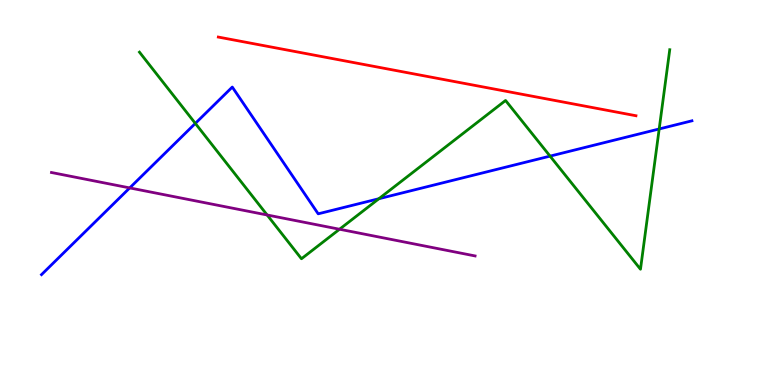[{'lines': ['blue', 'red'], 'intersections': []}, {'lines': ['green', 'red'], 'intersections': []}, {'lines': ['purple', 'red'], 'intersections': []}, {'lines': ['blue', 'green'], 'intersections': [{'x': 2.52, 'y': 6.79}, {'x': 4.89, 'y': 4.84}, {'x': 7.1, 'y': 5.94}, {'x': 8.51, 'y': 6.65}]}, {'lines': ['blue', 'purple'], 'intersections': [{'x': 1.67, 'y': 5.12}]}, {'lines': ['green', 'purple'], 'intersections': [{'x': 3.45, 'y': 4.42}, {'x': 4.38, 'y': 4.05}]}]